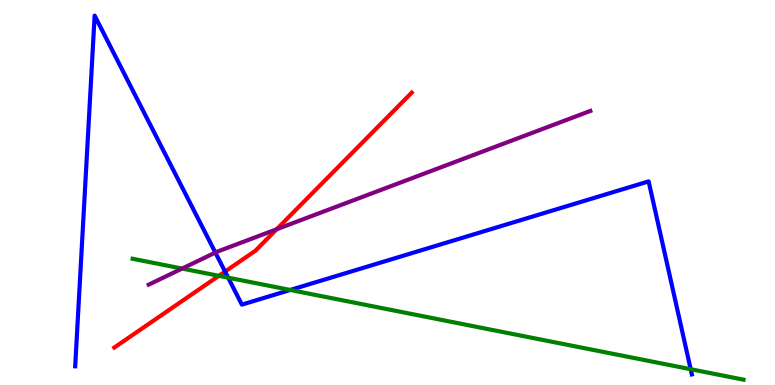[{'lines': ['blue', 'red'], 'intersections': [{'x': 2.9, 'y': 2.95}]}, {'lines': ['green', 'red'], 'intersections': [{'x': 2.82, 'y': 2.84}]}, {'lines': ['purple', 'red'], 'intersections': [{'x': 3.57, 'y': 4.05}]}, {'lines': ['blue', 'green'], 'intersections': [{'x': 2.94, 'y': 2.79}, {'x': 3.75, 'y': 2.47}, {'x': 8.91, 'y': 0.41}]}, {'lines': ['blue', 'purple'], 'intersections': [{'x': 2.78, 'y': 3.44}]}, {'lines': ['green', 'purple'], 'intersections': [{'x': 2.35, 'y': 3.02}]}]